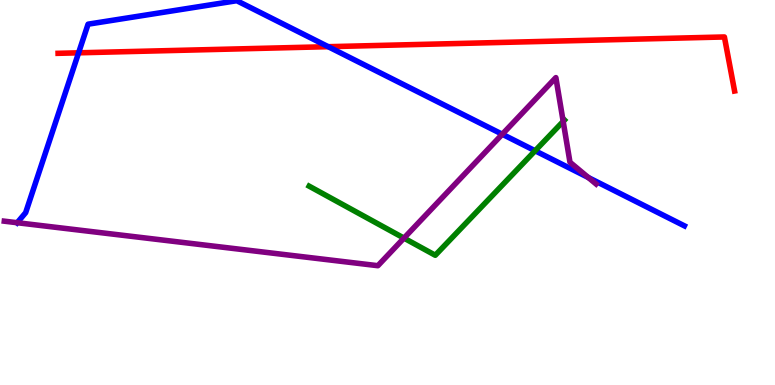[{'lines': ['blue', 'red'], 'intersections': [{'x': 1.01, 'y': 8.63}, {'x': 4.23, 'y': 8.79}]}, {'lines': ['green', 'red'], 'intersections': []}, {'lines': ['purple', 'red'], 'intersections': []}, {'lines': ['blue', 'green'], 'intersections': [{'x': 6.9, 'y': 6.08}]}, {'lines': ['blue', 'purple'], 'intersections': [{'x': 0.222, 'y': 4.22}, {'x': 6.48, 'y': 6.51}, {'x': 7.59, 'y': 5.39}]}, {'lines': ['green', 'purple'], 'intersections': [{'x': 5.21, 'y': 3.82}, {'x': 7.27, 'y': 6.85}]}]